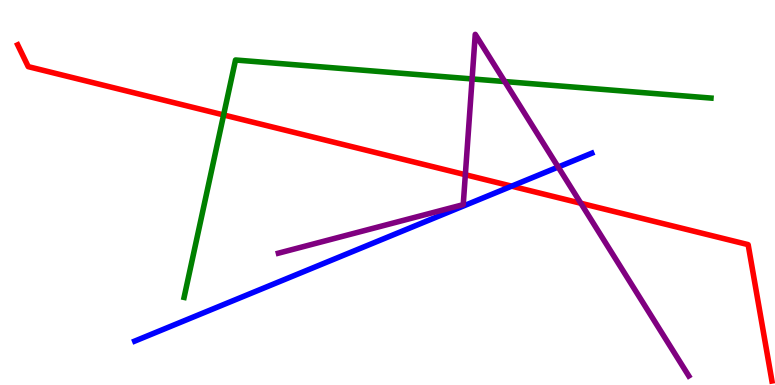[{'lines': ['blue', 'red'], 'intersections': [{'x': 6.6, 'y': 5.16}]}, {'lines': ['green', 'red'], 'intersections': [{'x': 2.89, 'y': 7.01}]}, {'lines': ['purple', 'red'], 'intersections': [{'x': 6.0, 'y': 5.46}, {'x': 7.49, 'y': 4.72}]}, {'lines': ['blue', 'green'], 'intersections': []}, {'lines': ['blue', 'purple'], 'intersections': [{'x': 7.2, 'y': 5.66}]}, {'lines': ['green', 'purple'], 'intersections': [{'x': 6.09, 'y': 7.95}, {'x': 6.51, 'y': 7.88}]}]